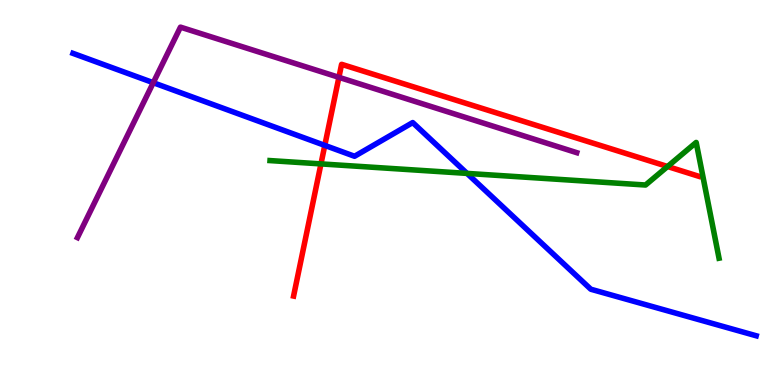[{'lines': ['blue', 'red'], 'intersections': [{'x': 4.19, 'y': 6.22}]}, {'lines': ['green', 'red'], 'intersections': [{'x': 4.14, 'y': 5.74}, {'x': 8.61, 'y': 5.68}]}, {'lines': ['purple', 'red'], 'intersections': [{'x': 4.37, 'y': 7.99}]}, {'lines': ['blue', 'green'], 'intersections': [{'x': 6.03, 'y': 5.5}]}, {'lines': ['blue', 'purple'], 'intersections': [{'x': 1.98, 'y': 7.85}]}, {'lines': ['green', 'purple'], 'intersections': []}]